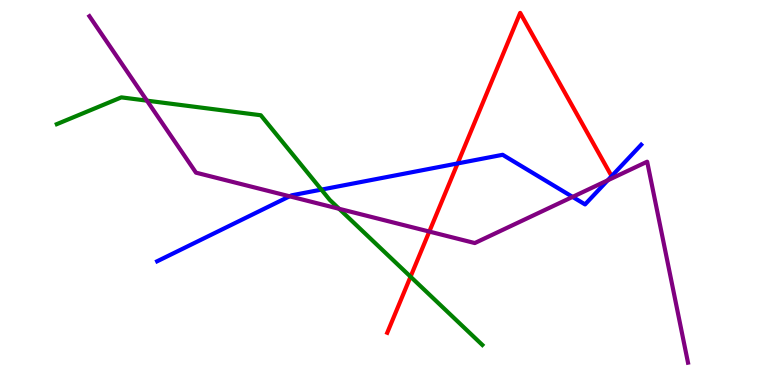[{'lines': ['blue', 'red'], 'intersections': [{'x': 5.9, 'y': 5.75}]}, {'lines': ['green', 'red'], 'intersections': [{'x': 5.3, 'y': 2.81}]}, {'lines': ['purple', 'red'], 'intersections': [{'x': 5.54, 'y': 3.99}]}, {'lines': ['blue', 'green'], 'intersections': [{'x': 4.15, 'y': 5.07}]}, {'lines': ['blue', 'purple'], 'intersections': [{'x': 3.74, 'y': 4.9}, {'x': 7.39, 'y': 4.89}, {'x': 7.84, 'y': 5.32}]}, {'lines': ['green', 'purple'], 'intersections': [{'x': 1.9, 'y': 7.39}, {'x': 4.38, 'y': 4.58}]}]